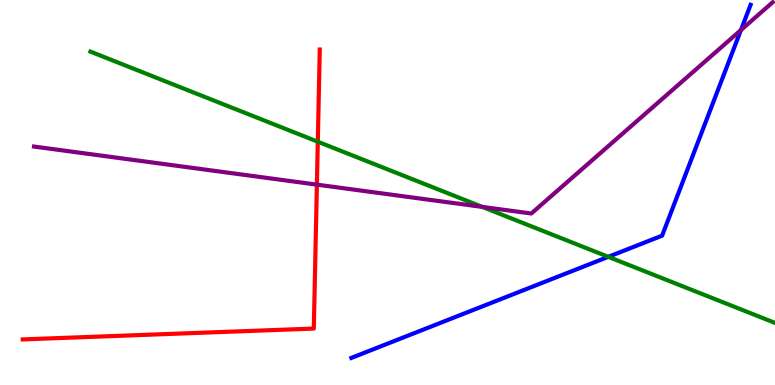[{'lines': ['blue', 'red'], 'intersections': []}, {'lines': ['green', 'red'], 'intersections': [{'x': 4.1, 'y': 6.32}]}, {'lines': ['purple', 'red'], 'intersections': [{'x': 4.09, 'y': 5.2}]}, {'lines': ['blue', 'green'], 'intersections': [{'x': 7.85, 'y': 3.33}]}, {'lines': ['blue', 'purple'], 'intersections': [{'x': 9.56, 'y': 9.22}]}, {'lines': ['green', 'purple'], 'intersections': [{'x': 6.22, 'y': 4.63}]}]